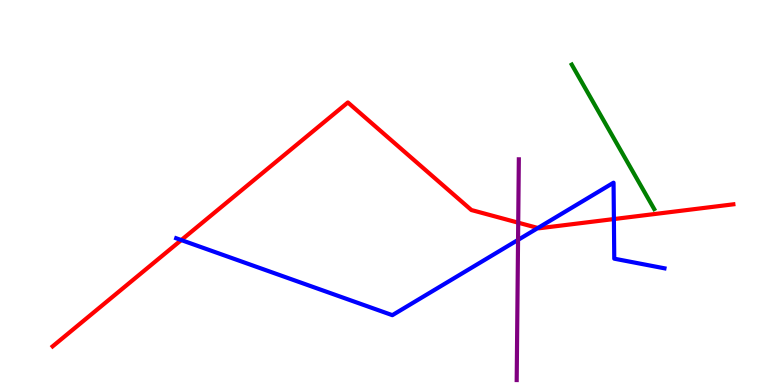[{'lines': ['blue', 'red'], 'intersections': [{'x': 2.34, 'y': 3.76}, {'x': 6.94, 'y': 4.08}, {'x': 7.92, 'y': 4.31}]}, {'lines': ['green', 'red'], 'intersections': []}, {'lines': ['purple', 'red'], 'intersections': [{'x': 6.69, 'y': 4.22}]}, {'lines': ['blue', 'green'], 'intersections': []}, {'lines': ['blue', 'purple'], 'intersections': [{'x': 6.68, 'y': 3.77}]}, {'lines': ['green', 'purple'], 'intersections': []}]